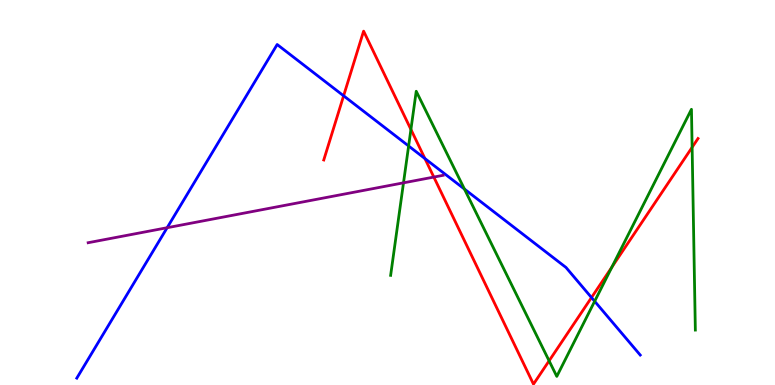[{'lines': ['blue', 'red'], 'intersections': [{'x': 4.43, 'y': 7.51}, {'x': 5.48, 'y': 5.88}, {'x': 7.63, 'y': 2.27}]}, {'lines': ['green', 'red'], 'intersections': [{'x': 5.3, 'y': 6.64}, {'x': 7.09, 'y': 0.628}, {'x': 7.9, 'y': 3.06}, {'x': 8.93, 'y': 6.17}]}, {'lines': ['purple', 'red'], 'intersections': [{'x': 5.6, 'y': 5.4}]}, {'lines': ['blue', 'green'], 'intersections': [{'x': 5.27, 'y': 6.21}, {'x': 5.99, 'y': 5.09}, {'x': 7.67, 'y': 2.17}]}, {'lines': ['blue', 'purple'], 'intersections': [{'x': 2.16, 'y': 4.09}]}, {'lines': ['green', 'purple'], 'intersections': [{'x': 5.21, 'y': 5.25}]}]